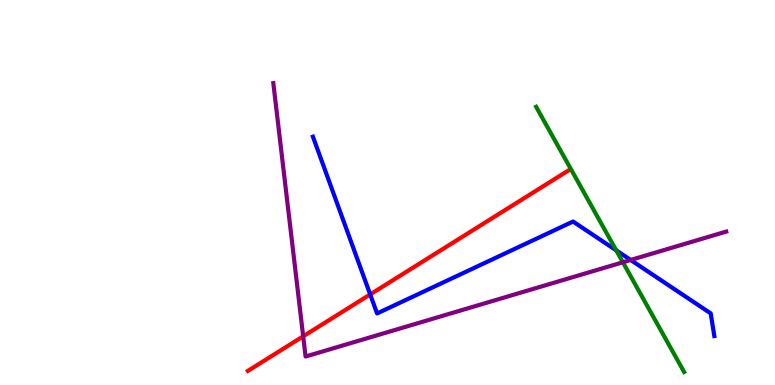[{'lines': ['blue', 'red'], 'intersections': [{'x': 4.78, 'y': 2.35}]}, {'lines': ['green', 'red'], 'intersections': []}, {'lines': ['purple', 'red'], 'intersections': [{'x': 3.91, 'y': 1.26}]}, {'lines': ['blue', 'green'], 'intersections': [{'x': 7.95, 'y': 3.5}]}, {'lines': ['blue', 'purple'], 'intersections': [{'x': 8.14, 'y': 3.25}]}, {'lines': ['green', 'purple'], 'intersections': [{'x': 8.04, 'y': 3.19}]}]